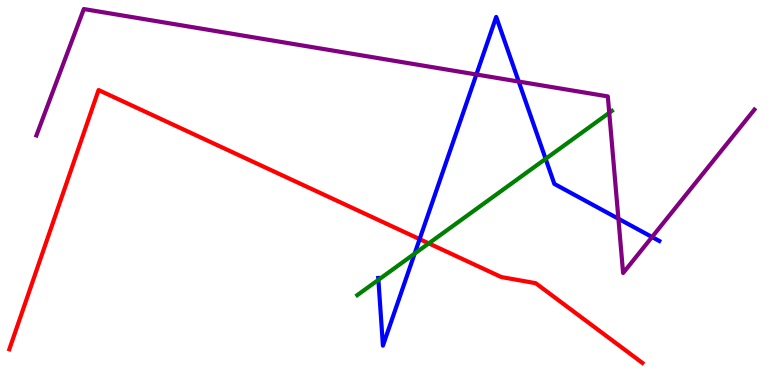[{'lines': ['blue', 'red'], 'intersections': [{'x': 5.41, 'y': 3.79}]}, {'lines': ['green', 'red'], 'intersections': [{'x': 5.53, 'y': 3.68}]}, {'lines': ['purple', 'red'], 'intersections': []}, {'lines': ['blue', 'green'], 'intersections': [{'x': 4.88, 'y': 2.73}, {'x': 5.35, 'y': 3.41}, {'x': 7.04, 'y': 5.87}]}, {'lines': ['blue', 'purple'], 'intersections': [{'x': 6.15, 'y': 8.07}, {'x': 6.69, 'y': 7.88}, {'x': 7.98, 'y': 4.32}, {'x': 8.41, 'y': 3.84}]}, {'lines': ['green', 'purple'], 'intersections': [{'x': 7.86, 'y': 7.07}]}]